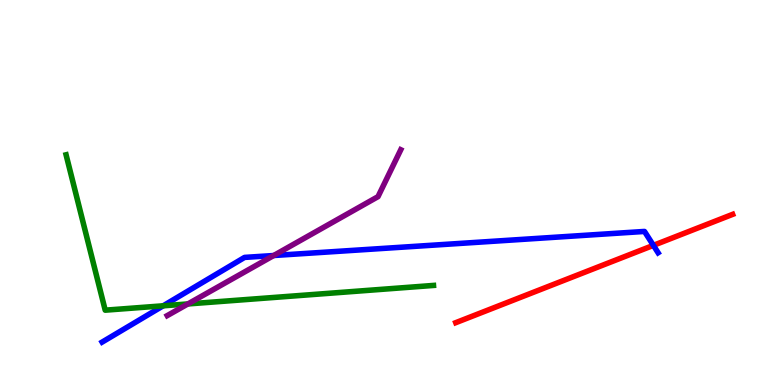[{'lines': ['blue', 'red'], 'intersections': [{'x': 8.43, 'y': 3.63}]}, {'lines': ['green', 'red'], 'intersections': []}, {'lines': ['purple', 'red'], 'intersections': []}, {'lines': ['blue', 'green'], 'intersections': [{'x': 2.11, 'y': 2.06}]}, {'lines': ['blue', 'purple'], 'intersections': [{'x': 3.53, 'y': 3.36}]}, {'lines': ['green', 'purple'], 'intersections': [{'x': 2.42, 'y': 2.11}]}]